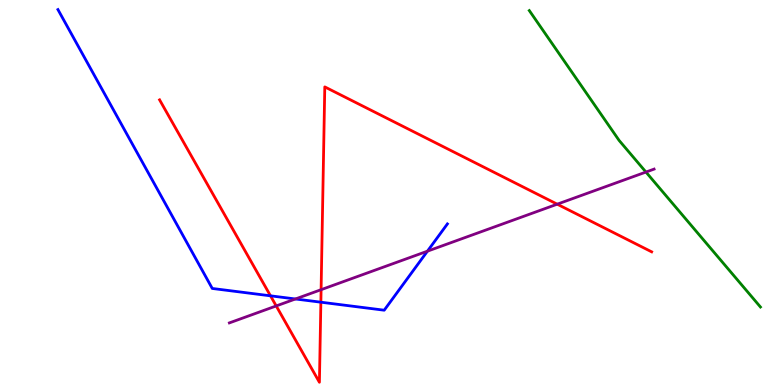[{'lines': ['blue', 'red'], 'intersections': [{'x': 3.49, 'y': 2.32}, {'x': 4.14, 'y': 2.15}]}, {'lines': ['green', 'red'], 'intersections': []}, {'lines': ['purple', 'red'], 'intersections': [{'x': 3.56, 'y': 2.05}, {'x': 4.14, 'y': 2.48}, {'x': 7.19, 'y': 4.7}]}, {'lines': ['blue', 'green'], 'intersections': []}, {'lines': ['blue', 'purple'], 'intersections': [{'x': 3.81, 'y': 2.23}, {'x': 5.52, 'y': 3.48}]}, {'lines': ['green', 'purple'], 'intersections': [{'x': 8.33, 'y': 5.53}]}]